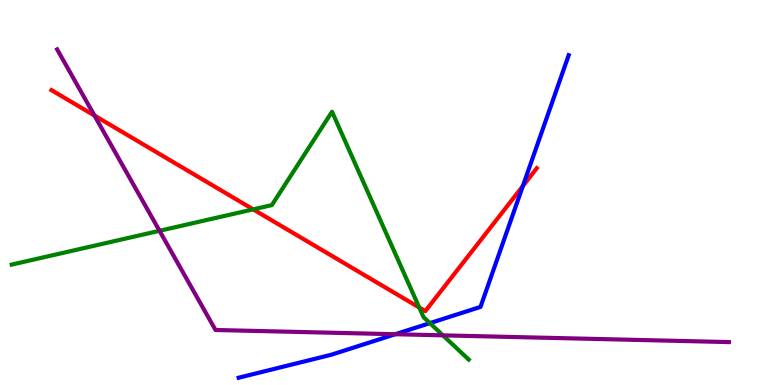[{'lines': ['blue', 'red'], 'intersections': [{'x': 6.75, 'y': 5.17}]}, {'lines': ['green', 'red'], 'intersections': [{'x': 3.27, 'y': 4.56}, {'x': 5.41, 'y': 2.01}]}, {'lines': ['purple', 'red'], 'intersections': [{'x': 1.22, 'y': 7.0}]}, {'lines': ['blue', 'green'], 'intersections': [{'x': 5.55, 'y': 1.61}]}, {'lines': ['blue', 'purple'], 'intersections': [{'x': 5.1, 'y': 1.32}]}, {'lines': ['green', 'purple'], 'intersections': [{'x': 2.06, 'y': 4.01}, {'x': 5.72, 'y': 1.29}]}]